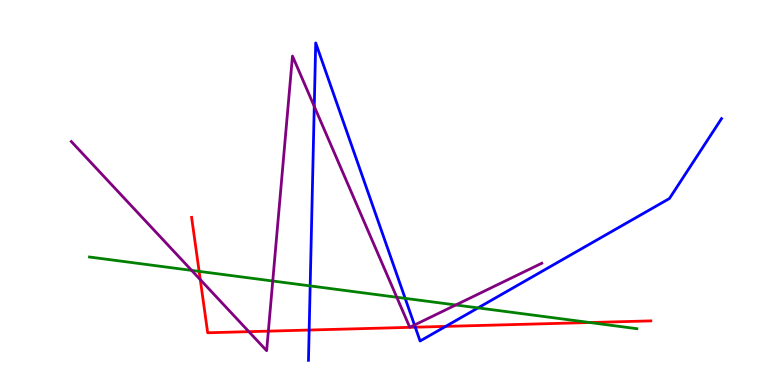[{'lines': ['blue', 'red'], 'intersections': [{'x': 3.99, 'y': 1.43}, {'x': 5.36, 'y': 1.5}, {'x': 5.75, 'y': 1.52}]}, {'lines': ['green', 'red'], 'intersections': [{'x': 2.57, 'y': 2.95}, {'x': 7.61, 'y': 1.62}]}, {'lines': ['purple', 'red'], 'intersections': [{'x': 2.58, 'y': 2.74}, {'x': 3.21, 'y': 1.39}, {'x': 3.46, 'y': 1.4}]}, {'lines': ['blue', 'green'], 'intersections': [{'x': 4.0, 'y': 2.57}, {'x': 5.23, 'y': 2.25}, {'x': 6.17, 'y': 2.0}]}, {'lines': ['blue', 'purple'], 'intersections': [{'x': 4.05, 'y': 7.24}, {'x': 5.35, 'y': 1.56}]}, {'lines': ['green', 'purple'], 'intersections': [{'x': 2.47, 'y': 2.98}, {'x': 3.52, 'y': 2.7}, {'x': 5.12, 'y': 2.28}, {'x': 5.88, 'y': 2.08}]}]